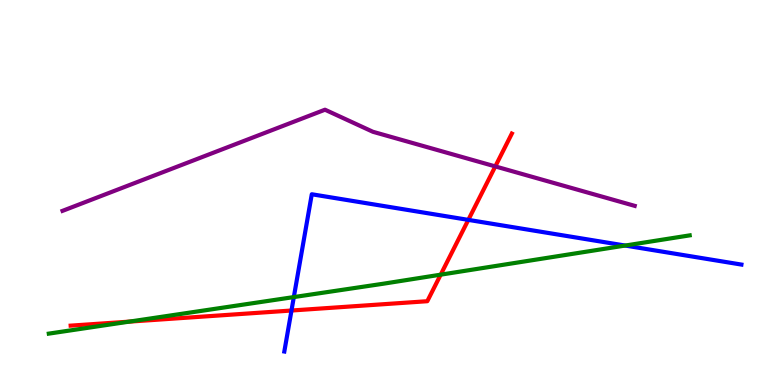[{'lines': ['blue', 'red'], 'intersections': [{'x': 3.76, 'y': 1.93}, {'x': 6.04, 'y': 4.29}]}, {'lines': ['green', 'red'], 'intersections': [{'x': 1.67, 'y': 1.65}, {'x': 5.69, 'y': 2.87}]}, {'lines': ['purple', 'red'], 'intersections': [{'x': 6.39, 'y': 5.68}]}, {'lines': ['blue', 'green'], 'intersections': [{'x': 3.79, 'y': 2.28}, {'x': 8.07, 'y': 3.62}]}, {'lines': ['blue', 'purple'], 'intersections': []}, {'lines': ['green', 'purple'], 'intersections': []}]